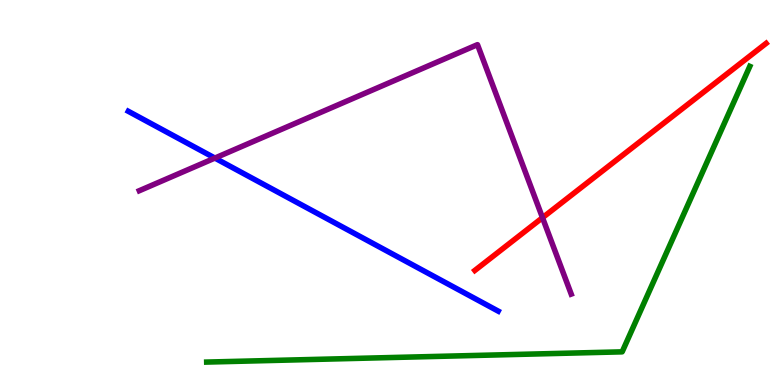[{'lines': ['blue', 'red'], 'intersections': []}, {'lines': ['green', 'red'], 'intersections': []}, {'lines': ['purple', 'red'], 'intersections': [{'x': 7.0, 'y': 4.35}]}, {'lines': ['blue', 'green'], 'intersections': []}, {'lines': ['blue', 'purple'], 'intersections': [{'x': 2.77, 'y': 5.89}]}, {'lines': ['green', 'purple'], 'intersections': []}]